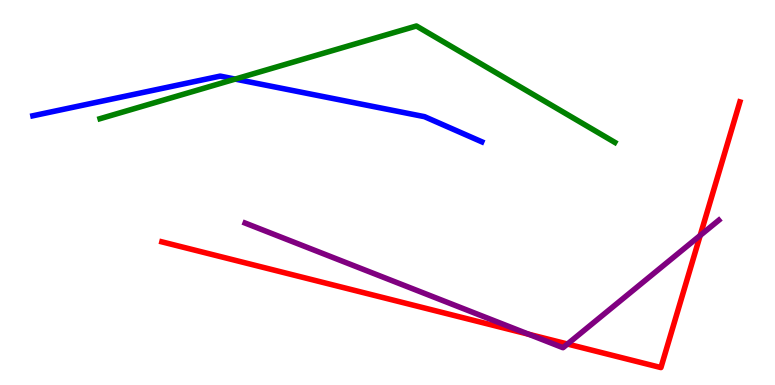[{'lines': ['blue', 'red'], 'intersections': []}, {'lines': ['green', 'red'], 'intersections': []}, {'lines': ['purple', 'red'], 'intersections': [{'x': 6.82, 'y': 1.32}, {'x': 7.32, 'y': 1.06}, {'x': 9.03, 'y': 3.88}]}, {'lines': ['blue', 'green'], 'intersections': [{'x': 3.03, 'y': 7.95}]}, {'lines': ['blue', 'purple'], 'intersections': []}, {'lines': ['green', 'purple'], 'intersections': []}]